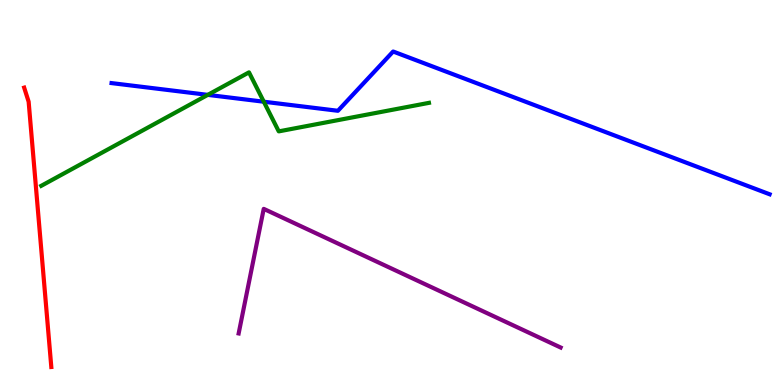[{'lines': ['blue', 'red'], 'intersections': []}, {'lines': ['green', 'red'], 'intersections': []}, {'lines': ['purple', 'red'], 'intersections': []}, {'lines': ['blue', 'green'], 'intersections': [{'x': 2.68, 'y': 7.54}, {'x': 3.4, 'y': 7.36}]}, {'lines': ['blue', 'purple'], 'intersections': []}, {'lines': ['green', 'purple'], 'intersections': []}]